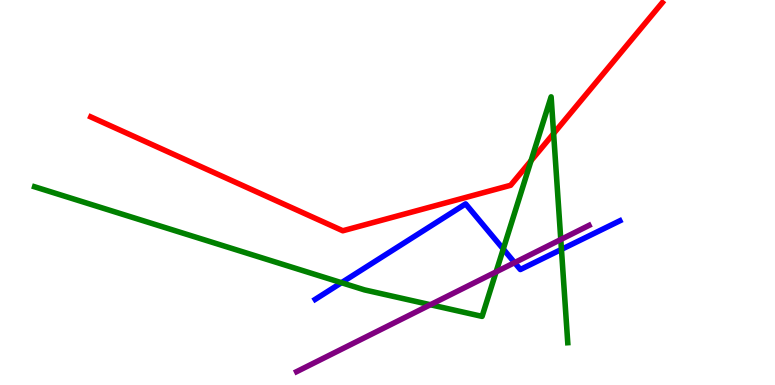[{'lines': ['blue', 'red'], 'intersections': []}, {'lines': ['green', 'red'], 'intersections': [{'x': 6.85, 'y': 5.83}, {'x': 7.14, 'y': 6.53}]}, {'lines': ['purple', 'red'], 'intersections': []}, {'lines': ['blue', 'green'], 'intersections': [{'x': 4.41, 'y': 2.66}, {'x': 6.49, 'y': 3.53}, {'x': 7.24, 'y': 3.52}]}, {'lines': ['blue', 'purple'], 'intersections': [{'x': 6.64, 'y': 3.18}]}, {'lines': ['green', 'purple'], 'intersections': [{'x': 5.55, 'y': 2.08}, {'x': 6.4, 'y': 2.94}, {'x': 7.24, 'y': 3.78}]}]